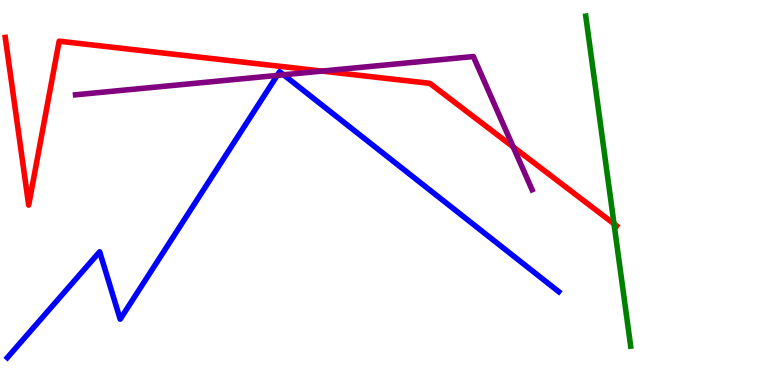[{'lines': ['blue', 'red'], 'intersections': []}, {'lines': ['green', 'red'], 'intersections': [{'x': 7.92, 'y': 4.19}]}, {'lines': ['purple', 'red'], 'intersections': [{'x': 4.16, 'y': 8.15}, {'x': 6.62, 'y': 6.18}]}, {'lines': ['blue', 'green'], 'intersections': []}, {'lines': ['blue', 'purple'], 'intersections': [{'x': 3.58, 'y': 8.04}, {'x': 3.66, 'y': 8.06}]}, {'lines': ['green', 'purple'], 'intersections': []}]